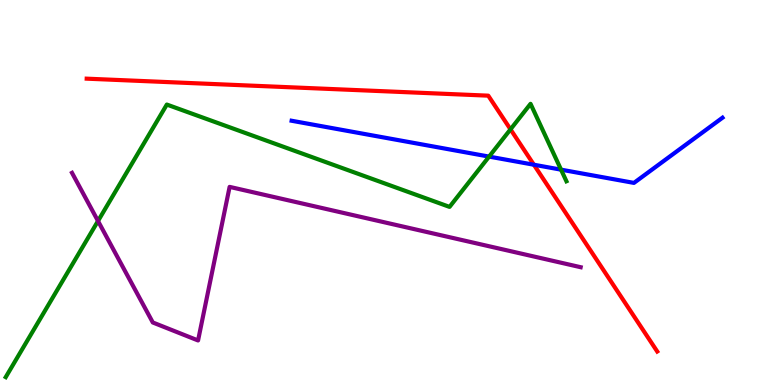[{'lines': ['blue', 'red'], 'intersections': [{'x': 6.89, 'y': 5.72}]}, {'lines': ['green', 'red'], 'intersections': [{'x': 6.59, 'y': 6.64}]}, {'lines': ['purple', 'red'], 'intersections': []}, {'lines': ['blue', 'green'], 'intersections': [{'x': 6.31, 'y': 5.93}, {'x': 7.24, 'y': 5.59}]}, {'lines': ['blue', 'purple'], 'intersections': []}, {'lines': ['green', 'purple'], 'intersections': [{'x': 1.26, 'y': 4.26}]}]